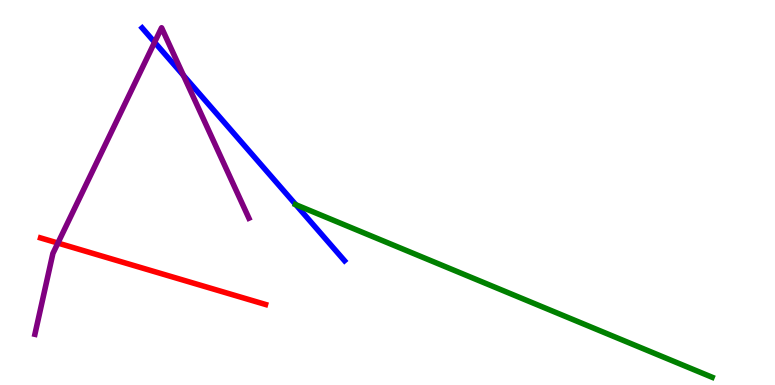[{'lines': ['blue', 'red'], 'intersections': []}, {'lines': ['green', 'red'], 'intersections': []}, {'lines': ['purple', 'red'], 'intersections': [{'x': 0.747, 'y': 3.69}]}, {'lines': ['blue', 'green'], 'intersections': [{'x': 3.82, 'y': 4.68}]}, {'lines': ['blue', 'purple'], 'intersections': [{'x': 1.99, 'y': 8.9}, {'x': 2.37, 'y': 8.04}]}, {'lines': ['green', 'purple'], 'intersections': []}]